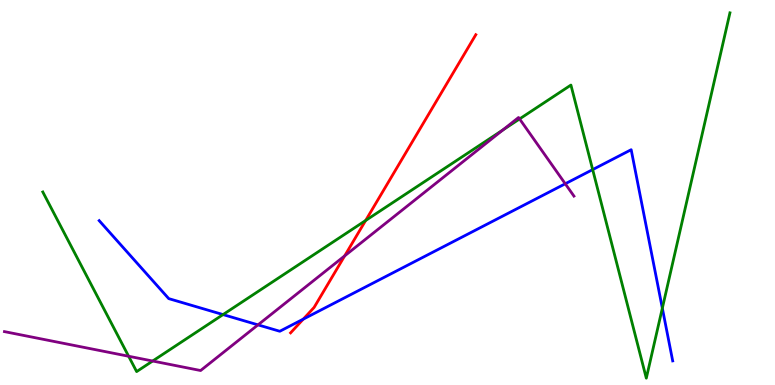[{'lines': ['blue', 'red'], 'intersections': [{'x': 3.91, 'y': 1.71}]}, {'lines': ['green', 'red'], 'intersections': [{'x': 4.72, 'y': 4.27}]}, {'lines': ['purple', 'red'], 'intersections': [{'x': 4.45, 'y': 3.35}]}, {'lines': ['blue', 'green'], 'intersections': [{'x': 2.88, 'y': 1.83}, {'x': 7.65, 'y': 5.59}, {'x': 8.55, 'y': 2.0}]}, {'lines': ['blue', 'purple'], 'intersections': [{'x': 3.33, 'y': 1.56}, {'x': 7.29, 'y': 5.23}]}, {'lines': ['green', 'purple'], 'intersections': [{'x': 1.66, 'y': 0.747}, {'x': 1.97, 'y': 0.623}, {'x': 6.49, 'y': 6.63}, {'x': 6.7, 'y': 6.91}]}]